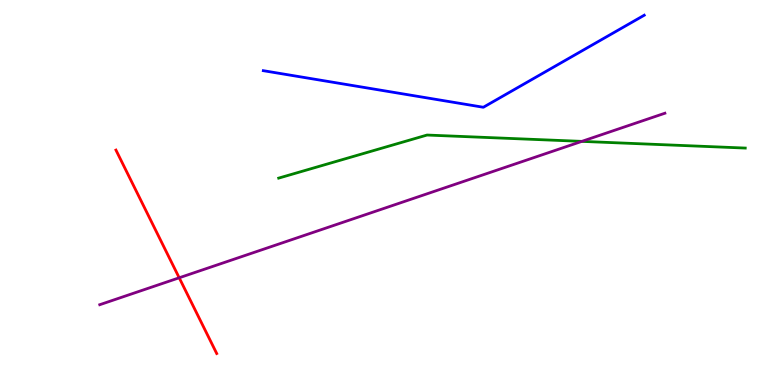[{'lines': ['blue', 'red'], 'intersections': []}, {'lines': ['green', 'red'], 'intersections': []}, {'lines': ['purple', 'red'], 'intersections': [{'x': 2.31, 'y': 2.78}]}, {'lines': ['blue', 'green'], 'intersections': []}, {'lines': ['blue', 'purple'], 'intersections': []}, {'lines': ['green', 'purple'], 'intersections': [{'x': 7.51, 'y': 6.33}]}]